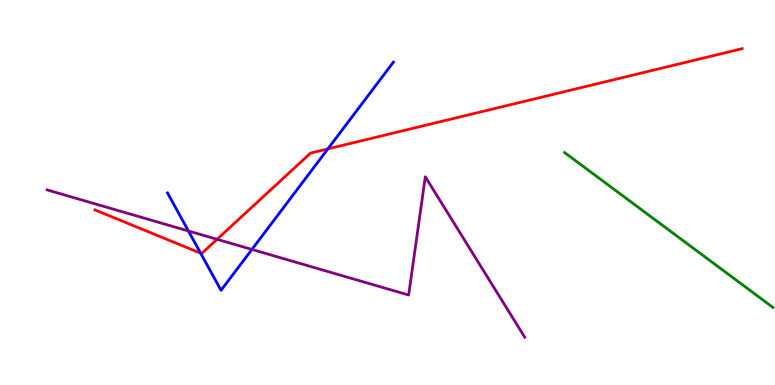[{'lines': ['blue', 'red'], 'intersections': [{'x': 2.59, 'y': 3.42}, {'x': 4.23, 'y': 6.13}]}, {'lines': ['green', 'red'], 'intersections': []}, {'lines': ['purple', 'red'], 'intersections': [{'x': 2.8, 'y': 3.78}]}, {'lines': ['blue', 'green'], 'intersections': []}, {'lines': ['blue', 'purple'], 'intersections': [{'x': 2.43, 'y': 4.0}, {'x': 3.25, 'y': 3.52}]}, {'lines': ['green', 'purple'], 'intersections': []}]